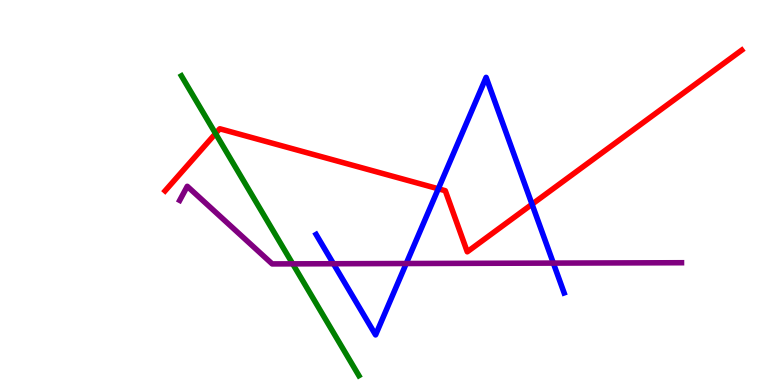[{'lines': ['blue', 'red'], 'intersections': [{'x': 5.66, 'y': 5.1}, {'x': 6.86, 'y': 4.7}]}, {'lines': ['green', 'red'], 'intersections': [{'x': 2.78, 'y': 6.53}]}, {'lines': ['purple', 'red'], 'intersections': []}, {'lines': ['blue', 'green'], 'intersections': []}, {'lines': ['blue', 'purple'], 'intersections': [{'x': 4.3, 'y': 3.15}, {'x': 5.24, 'y': 3.16}, {'x': 7.14, 'y': 3.17}]}, {'lines': ['green', 'purple'], 'intersections': [{'x': 3.78, 'y': 3.15}]}]